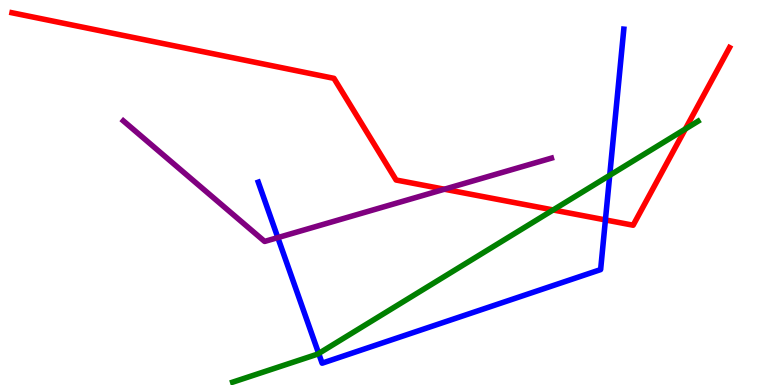[{'lines': ['blue', 'red'], 'intersections': [{'x': 7.81, 'y': 4.29}]}, {'lines': ['green', 'red'], 'intersections': [{'x': 7.14, 'y': 4.55}, {'x': 8.84, 'y': 6.65}]}, {'lines': ['purple', 'red'], 'intersections': [{'x': 5.73, 'y': 5.09}]}, {'lines': ['blue', 'green'], 'intersections': [{'x': 4.11, 'y': 0.819}, {'x': 7.87, 'y': 5.45}]}, {'lines': ['blue', 'purple'], 'intersections': [{'x': 3.58, 'y': 3.83}]}, {'lines': ['green', 'purple'], 'intersections': []}]